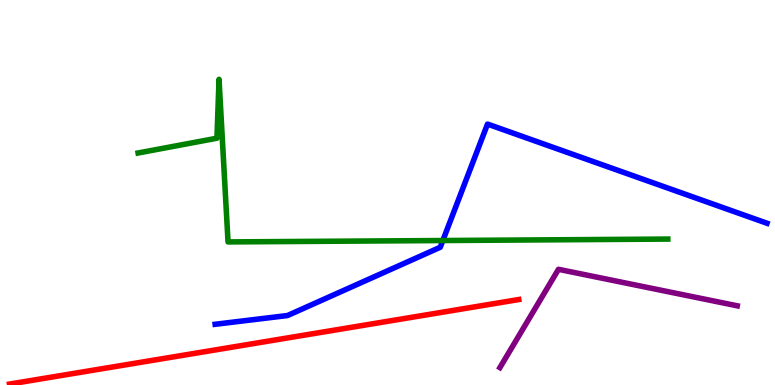[{'lines': ['blue', 'red'], 'intersections': []}, {'lines': ['green', 'red'], 'intersections': []}, {'lines': ['purple', 'red'], 'intersections': []}, {'lines': ['blue', 'green'], 'intersections': [{'x': 5.71, 'y': 3.75}]}, {'lines': ['blue', 'purple'], 'intersections': []}, {'lines': ['green', 'purple'], 'intersections': []}]